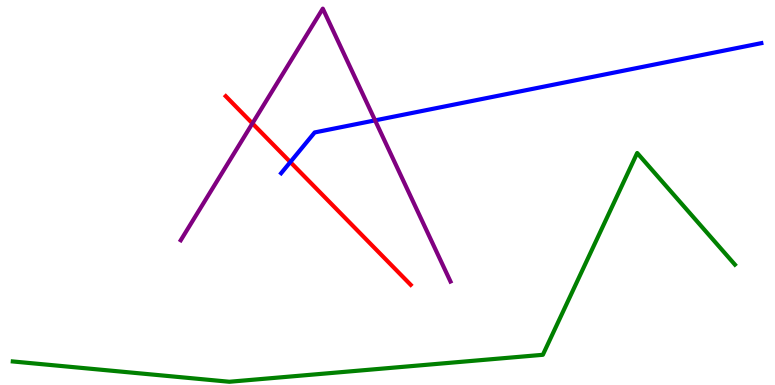[{'lines': ['blue', 'red'], 'intersections': [{'x': 3.75, 'y': 5.79}]}, {'lines': ['green', 'red'], 'intersections': []}, {'lines': ['purple', 'red'], 'intersections': [{'x': 3.26, 'y': 6.79}]}, {'lines': ['blue', 'green'], 'intersections': []}, {'lines': ['blue', 'purple'], 'intersections': [{'x': 4.84, 'y': 6.87}]}, {'lines': ['green', 'purple'], 'intersections': []}]